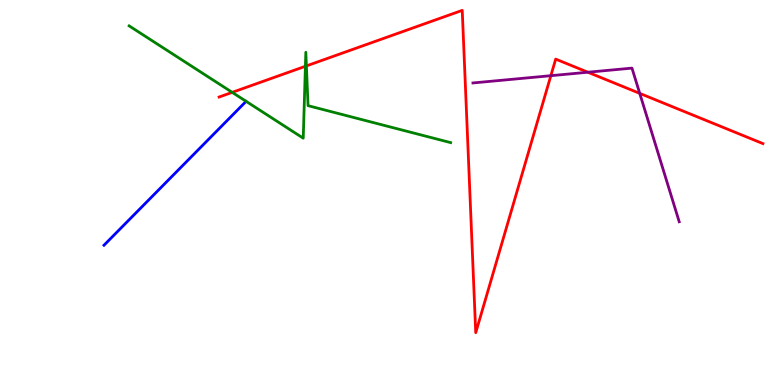[{'lines': ['blue', 'red'], 'intersections': []}, {'lines': ['green', 'red'], 'intersections': [{'x': 3.0, 'y': 7.6}, {'x': 3.94, 'y': 8.28}, {'x': 3.95, 'y': 8.29}]}, {'lines': ['purple', 'red'], 'intersections': [{'x': 7.11, 'y': 8.03}, {'x': 7.59, 'y': 8.12}, {'x': 8.25, 'y': 7.57}]}, {'lines': ['blue', 'green'], 'intersections': []}, {'lines': ['blue', 'purple'], 'intersections': []}, {'lines': ['green', 'purple'], 'intersections': []}]